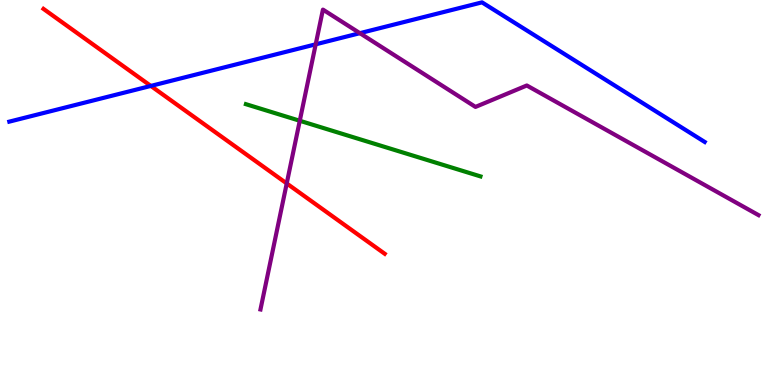[{'lines': ['blue', 'red'], 'intersections': [{'x': 1.95, 'y': 7.77}]}, {'lines': ['green', 'red'], 'intersections': []}, {'lines': ['purple', 'red'], 'intersections': [{'x': 3.7, 'y': 5.24}]}, {'lines': ['blue', 'green'], 'intersections': []}, {'lines': ['blue', 'purple'], 'intersections': [{'x': 4.07, 'y': 8.85}, {'x': 4.64, 'y': 9.14}]}, {'lines': ['green', 'purple'], 'intersections': [{'x': 3.87, 'y': 6.86}]}]